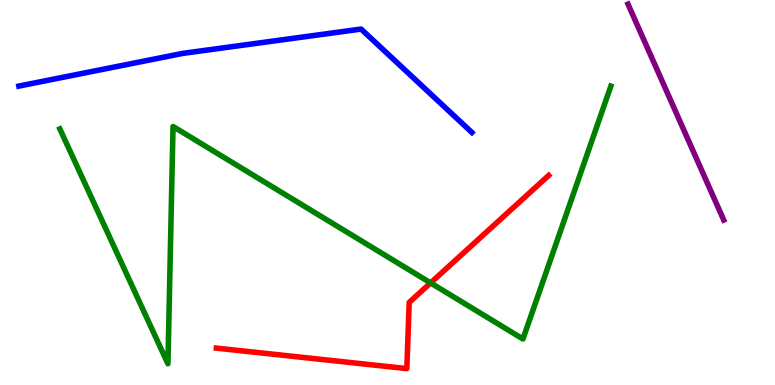[{'lines': ['blue', 'red'], 'intersections': []}, {'lines': ['green', 'red'], 'intersections': [{'x': 5.56, 'y': 2.65}]}, {'lines': ['purple', 'red'], 'intersections': []}, {'lines': ['blue', 'green'], 'intersections': []}, {'lines': ['blue', 'purple'], 'intersections': []}, {'lines': ['green', 'purple'], 'intersections': []}]